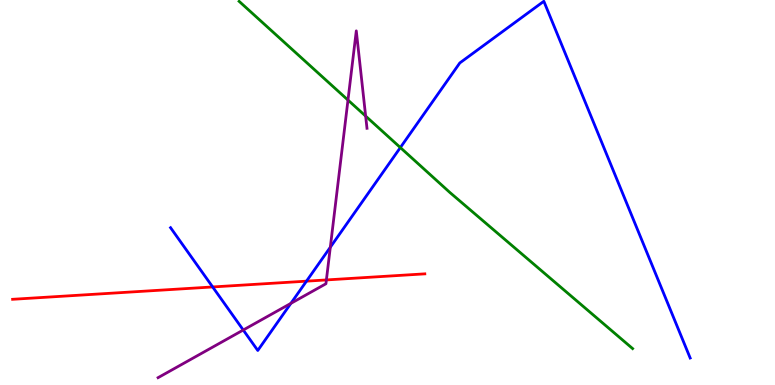[{'lines': ['blue', 'red'], 'intersections': [{'x': 2.74, 'y': 2.55}, {'x': 3.95, 'y': 2.7}]}, {'lines': ['green', 'red'], 'intersections': []}, {'lines': ['purple', 'red'], 'intersections': [{'x': 4.21, 'y': 2.73}]}, {'lines': ['blue', 'green'], 'intersections': [{'x': 5.17, 'y': 6.17}]}, {'lines': ['blue', 'purple'], 'intersections': [{'x': 3.14, 'y': 1.43}, {'x': 3.75, 'y': 2.12}, {'x': 4.26, 'y': 3.58}]}, {'lines': ['green', 'purple'], 'intersections': [{'x': 4.49, 'y': 7.4}, {'x': 4.72, 'y': 6.98}]}]